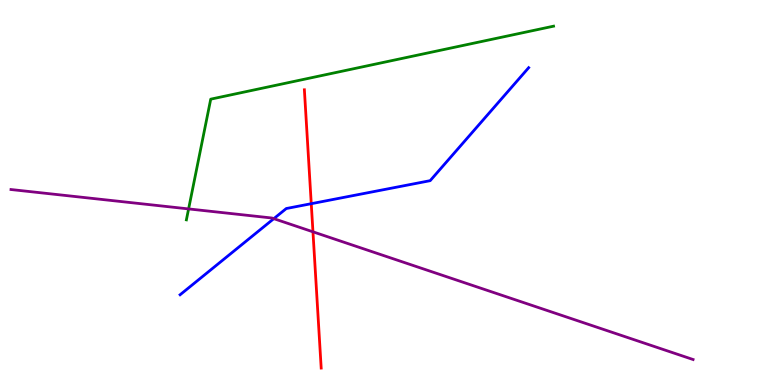[{'lines': ['blue', 'red'], 'intersections': [{'x': 4.02, 'y': 4.71}]}, {'lines': ['green', 'red'], 'intersections': []}, {'lines': ['purple', 'red'], 'intersections': [{'x': 4.04, 'y': 3.98}]}, {'lines': ['blue', 'green'], 'intersections': []}, {'lines': ['blue', 'purple'], 'intersections': [{'x': 3.53, 'y': 4.32}]}, {'lines': ['green', 'purple'], 'intersections': [{'x': 2.43, 'y': 4.57}]}]